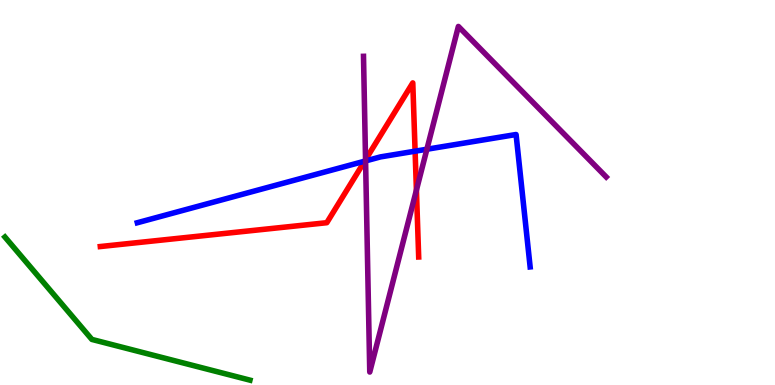[{'lines': ['blue', 'red'], 'intersections': [{'x': 4.7, 'y': 5.81}, {'x': 5.36, 'y': 6.07}]}, {'lines': ['green', 'red'], 'intersections': []}, {'lines': ['purple', 'red'], 'intersections': [{'x': 4.72, 'y': 5.85}, {'x': 5.37, 'y': 5.06}]}, {'lines': ['blue', 'green'], 'intersections': []}, {'lines': ['blue', 'purple'], 'intersections': [{'x': 4.72, 'y': 5.82}, {'x': 5.51, 'y': 6.12}]}, {'lines': ['green', 'purple'], 'intersections': []}]